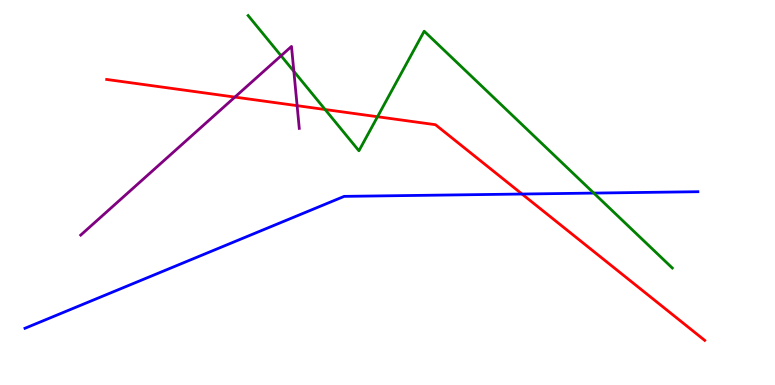[{'lines': ['blue', 'red'], 'intersections': [{'x': 6.74, 'y': 4.96}]}, {'lines': ['green', 'red'], 'intersections': [{'x': 4.2, 'y': 7.16}, {'x': 4.87, 'y': 6.97}]}, {'lines': ['purple', 'red'], 'intersections': [{'x': 3.03, 'y': 7.48}, {'x': 3.83, 'y': 7.26}]}, {'lines': ['blue', 'green'], 'intersections': [{'x': 7.66, 'y': 4.98}]}, {'lines': ['blue', 'purple'], 'intersections': []}, {'lines': ['green', 'purple'], 'intersections': [{'x': 3.63, 'y': 8.55}, {'x': 3.79, 'y': 8.15}]}]